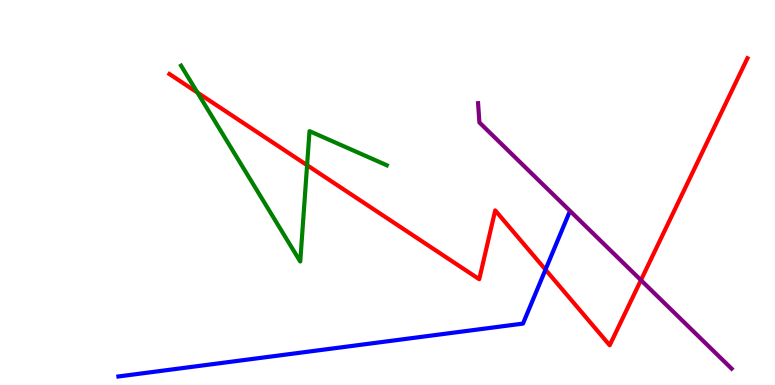[{'lines': ['blue', 'red'], 'intersections': [{'x': 7.04, 'y': 3.0}]}, {'lines': ['green', 'red'], 'intersections': [{'x': 2.55, 'y': 7.6}, {'x': 3.96, 'y': 5.71}]}, {'lines': ['purple', 'red'], 'intersections': [{'x': 8.27, 'y': 2.72}]}, {'lines': ['blue', 'green'], 'intersections': []}, {'lines': ['blue', 'purple'], 'intersections': []}, {'lines': ['green', 'purple'], 'intersections': []}]